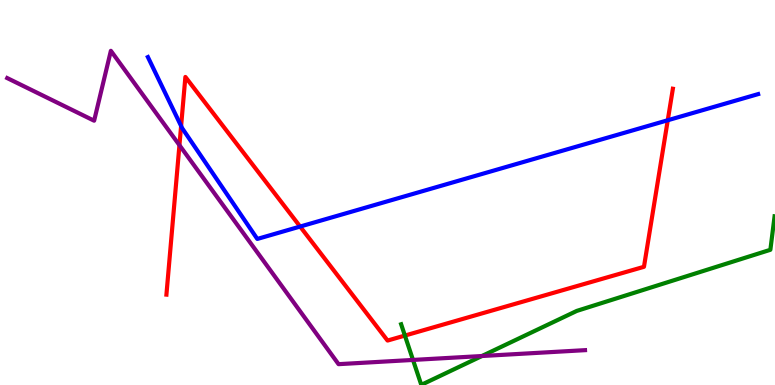[{'lines': ['blue', 'red'], 'intersections': [{'x': 2.34, 'y': 6.73}, {'x': 3.87, 'y': 4.12}, {'x': 8.62, 'y': 6.88}]}, {'lines': ['green', 'red'], 'intersections': [{'x': 5.22, 'y': 1.28}]}, {'lines': ['purple', 'red'], 'intersections': [{'x': 2.32, 'y': 6.23}]}, {'lines': ['blue', 'green'], 'intersections': []}, {'lines': ['blue', 'purple'], 'intersections': []}, {'lines': ['green', 'purple'], 'intersections': [{'x': 5.33, 'y': 0.651}, {'x': 6.22, 'y': 0.753}]}]